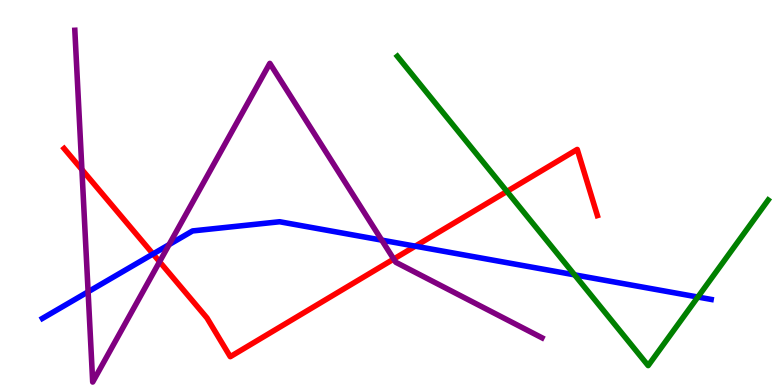[{'lines': ['blue', 'red'], 'intersections': [{'x': 1.97, 'y': 3.4}, {'x': 5.36, 'y': 3.61}]}, {'lines': ['green', 'red'], 'intersections': [{'x': 6.54, 'y': 5.03}]}, {'lines': ['purple', 'red'], 'intersections': [{'x': 1.06, 'y': 5.59}, {'x': 2.06, 'y': 3.2}, {'x': 5.08, 'y': 3.27}]}, {'lines': ['blue', 'green'], 'intersections': [{'x': 7.41, 'y': 2.86}, {'x': 9.0, 'y': 2.28}]}, {'lines': ['blue', 'purple'], 'intersections': [{'x': 1.14, 'y': 2.42}, {'x': 2.18, 'y': 3.65}, {'x': 4.93, 'y': 3.76}]}, {'lines': ['green', 'purple'], 'intersections': []}]